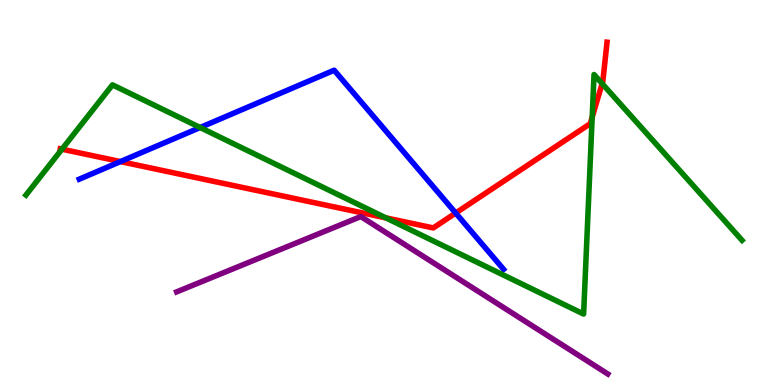[{'lines': ['blue', 'red'], 'intersections': [{'x': 1.55, 'y': 5.8}, {'x': 5.88, 'y': 4.47}]}, {'lines': ['green', 'red'], 'intersections': [{'x': 0.8, 'y': 6.13}, {'x': 4.98, 'y': 4.34}, {'x': 7.64, 'y': 6.96}, {'x': 7.77, 'y': 7.83}]}, {'lines': ['purple', 'red'], 'intersections': []}, {'lines': ['blue', 'green'], 'intersections': [{'x': 2.58, 'y': 6.69}]}, {'lines': ['blue', 'purple'], 'intersections': []}, {'lines': ['green', 'purple'], 'intersections': []}]